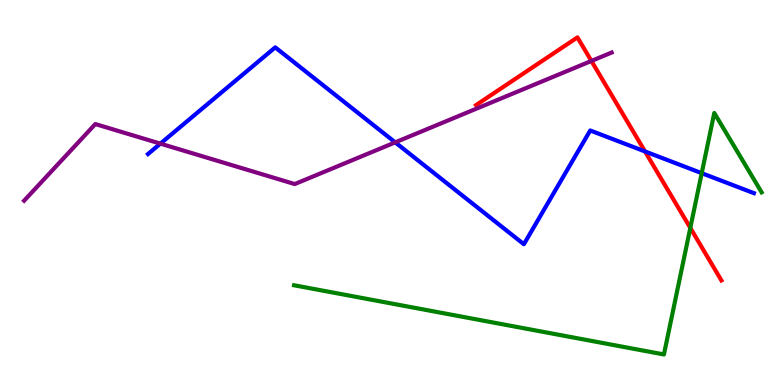[{'lines': ['blue', 'red'], 'intersections': [{'x': 8.32, 'y': 6.07}]}, {'lines': ['green', 'red'], 'intersections': [{'x': 8.91, 'y': 4.08}]}, {'lines': ['purple', 'red'], 'intersections': [{'x': 7.63, 'y': 8.42}]}, {'lines': ['blue', 'green'], 'intersections': [{'x': 9.05, 'y': 5.5}]}, {'lines': ['blue', 'purple'], 'intersections': [{'x': 2.07, 'y': 6.27}, {'x': 5.1, 'y': 6.3}]}, {'lines': ['green', 'purple'], 'intersections': []}]